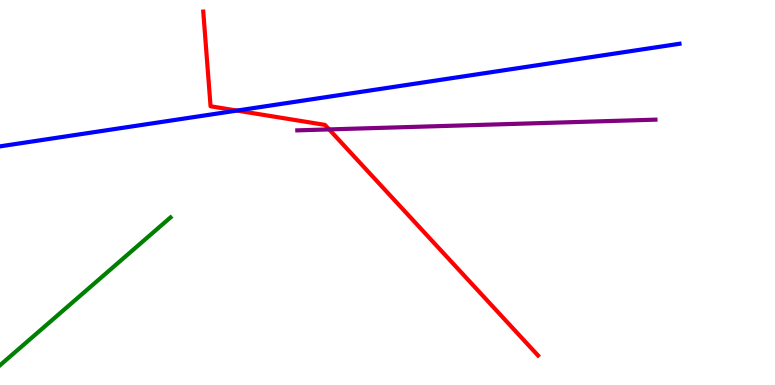[{'lines': ['blue', 'red'], 'intersections': [{'x': 3.06, 'y': 7.13}]}, {'lines': ['green', 'red'], 'intersections': []}, {'lines': ['purple', 'red'], 'intersections': [{'x': 4.25, 'y': 6.64}]}, {'lines': ['blue', 'green'], 'intersections': []}, {'lines': ['blue', 'purple'], 'intersections': []}, {'lines': ['green', 'purple'], 'intersections': []}]